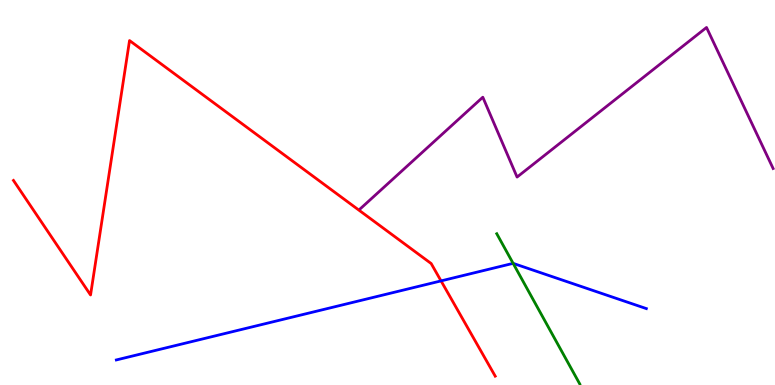[{'lines': ['blue', 'red'], 'intersections': [{'x': 5.69, 'y': 2.7}]}, {'lines': ['green', 'red'], 'intersections': []}, {'lines': ['purple', 'red'], 'intersections': []}, {'lines': ['blue', 'green'], 'intersections': [{'x': 6.62, 'y': 3.16}]}, {'lines': ['blue', 'purple'], 'intersections': []}, {'lines': ['green', 'purple'], 'intersections': []}]